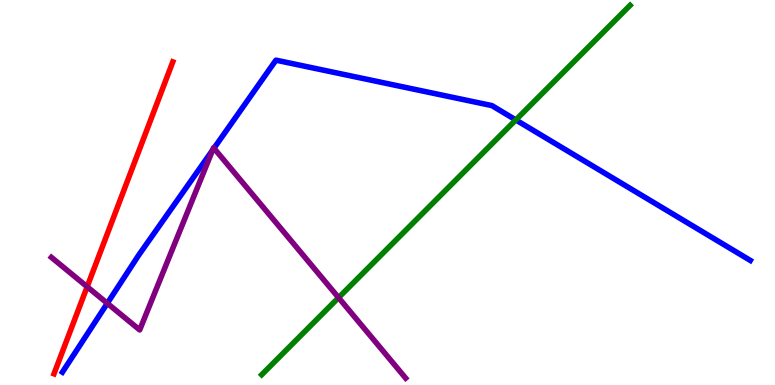[{'lines': ['blue', 'red'], 'intersections': []}, {'lines': ['green', 'red'], 'intersections': []}, {'lines': ['purple', 'red'], 'intersections': [{'x': 1.12, 'y': 2.55}]}, {'lines': ['blue', 'green'], 'intersections': [{'x': 6.66, 'y': 6.89}]}, {'lines': ['blue', 'purple'], 'intersections': [{'x': 1.38, 'y': 2.12}, {'x': 2.74, 'y': 6.1}, {'x': 2.76, 'y': 6.15}]}, {'lines': ['green', 'purple'], 'intersections': [{'x': 4.37, 'y': 2.27}]}]